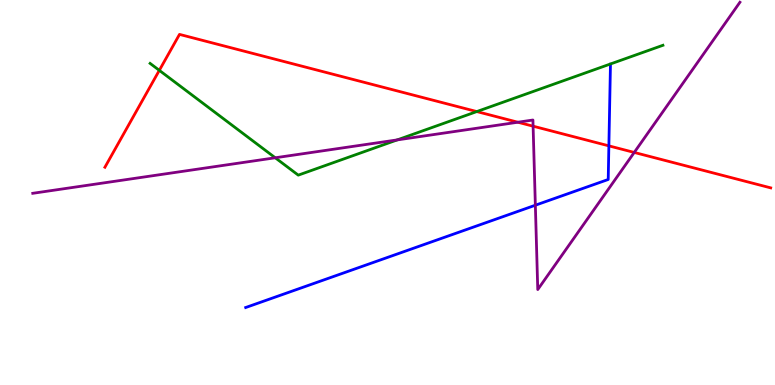[{'lines': ['blue', 'red'], 'intersections': [{'x': 7.86, 'y': 6.21}]}, {'lines': ['green', 'red'], 'intersections': [{'x': 2.06, 'y': 8.17}, {'x': 6.15, 'y': 7.1}]}, {'lines': ['purple', 'red'], 'intersections': [{'x': 6.68, 'y': 6.83}, {'x': 6.88, 'y': 6.72}, {'x': 8.18, 'y': 6.04}]}, {'lines': ['blue', 'green'], 'intersections': []}, {'lines': ['blue', 'purple'], 'intersections': [{'x': 6.91, 'y': 4.67}]}, {'lines': ['green', 'purple'], 'intersections': [{'x': 3.55, 'y': 5.9}, {'x': 5.13, 'y': 6.37}]}]